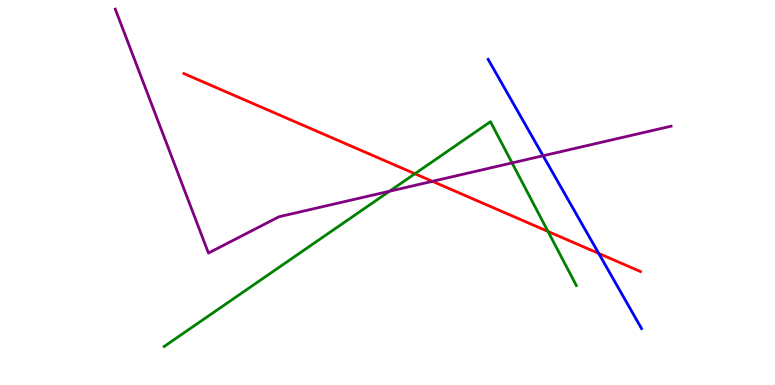[{'lines': ['blue', 'red'], 'intersections': [{'x': 7.73, 'y': 3.42}]}, {'lines': ['green', 'red'], 'intersections': [{'x': 5.35, 'y': 5.49}, {'x': 7.07, 'y': 3.99}]}, {'lines': ['purple', 'red'], 'intersections': [{'x': 5.58, 'y': 5.29}]}, {'lines': ['blue', 'green'], 'intersections': []}, {'lines': ['blue', 'purple'], 'intersections': [{'x': 7.01, 'y': 5.95}]}, {'lines': ['green', 'purple'], 'intersections': [{'x': 5.03, 'y': 5.03}, {'x': 6.61, 'y': 5.77}]}]